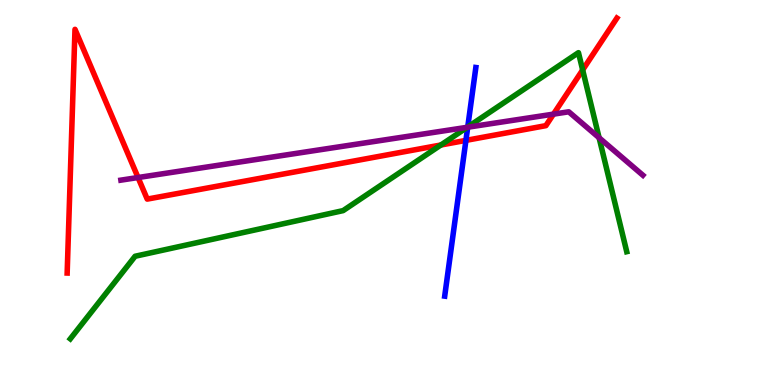[{'lines': ['blue', 'red'], 'intersections': [{'x': 6.01, 'y': 6.35}]}, {'lines': ['green', 'red'], 'intersections': [{'x': 5.69, 'y': 6.23}, {'x': 7.52, 'y': 8.18}]}, {'lines': ['purple', 'red'], 'intersections': [{'x': 1.78, 'y': 5.39}, {'x': 7.14, 'y': 7.04}]}, {'lines': ['blue', 'green'], 'intersections': [{'x': 6.04, 'y': 6.7}]}, {'lines': ['blue', 'purple'], 'intersections': [{'x': 6.03, 'y': 6.7}]}, {'lines': ['green', 'purple'], 'intersections': [{'x': 6.03, 'y': 6.69}, {'x': 7.73, 'y': 6.42}]}]